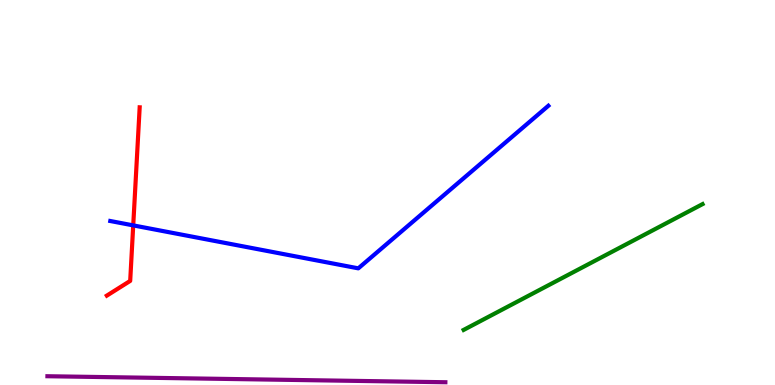[{'lines': ['blue', 'red'], 'intersections': [{'x': 1.72, 'y': 4.15}]}, {'lines': ['green', 'red'], 'intersections': []}, {'lines': ['purple', 'red'], 'intersections': []}, {'lines': ['blue', 'green'], 'intersections': []}, {'lines': ['blue', 'purple'], 'intersections': []}, {'lines': ['green', 'purple'], 'intersections': []}]